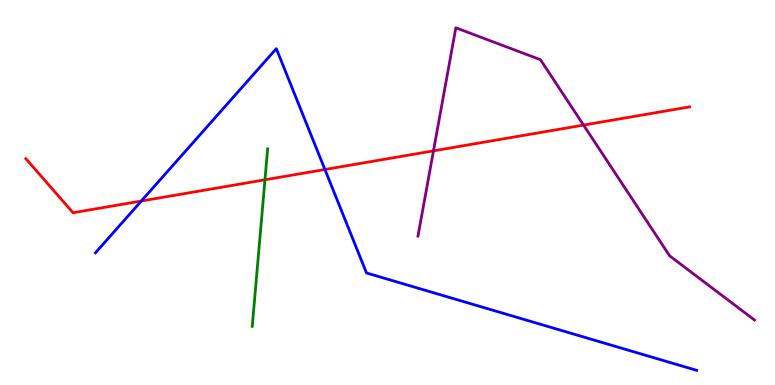[{'lines': ['blue', 'red'], 'intersections': [{'x': 1.82, 'y': 4.78}, {'x': 4.19, 'y': 5.6}]}, {'lines': ['green', 'red'], 'intersections': [{'x': 3.42, 'y': 5.33}]}, {'lines': ['purple', 'red'], 'intersections': [{'x': 5.59, 'y': 6.08}, {'x': 7.53, 'y': 6.75}]}, {'lines': ['blue', 'green'], 'intersections': []}, {'lines': ['blue', 'purple'], 'intersections': []}, {'lines': ['green', 'purple'], 'intersections': []}]